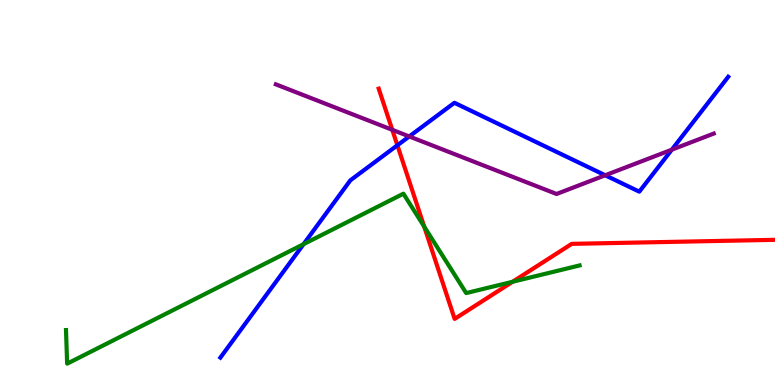[{'lines': ['blue', 'red'], 'intersections': [{'x': 5.13, 'y': 6.23}]}, {'lines': ['green', 'red'], 'intersections': [{'x': 5.47, 'y': 4.11}, {'x': 6.61, 'y': 2.68}]}, {'lines': ['purple', 'red'], 'intersections': [{'x': 5.06, 'y': 6.63}]}, {'lines': ['blue', 'green'], 'intersections': [{'x': 3.92, 'y': 3.66}]}, {'lines': ['blue', 'purple'], 'intersections': [{'x': 5.28, 'y': 6.46}, {'x': 7.81, 'y': 5.45}, {'x': 8.67, 'y': 6.11}]}, {'lines': ['green', 'purple'], 'intersections': []}]